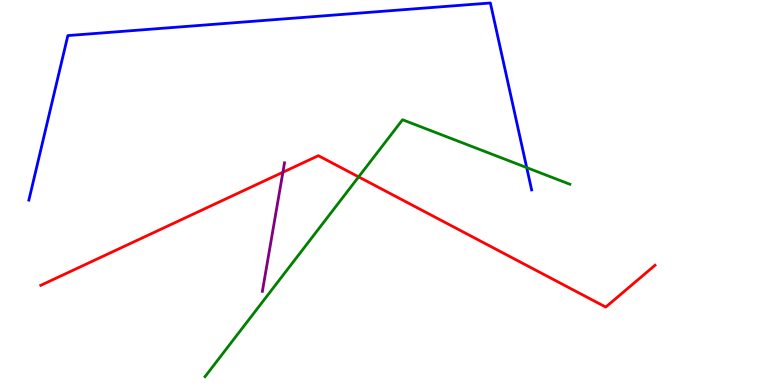[{'lines': ['blue', 'red'], 'intersections': []}, {'lines': ['green', 'red'], 'intersections': [{'x': 4.63, 'y': 5.41}]}, {'lines': ['purple', 'red'], 'intersections': [{'x': 3.65, 'y': 5.53}]}, {'lines': ['blue', 'green'], 'intersections': [{'x': 6.8, 'y': 5.65}]}, {'lines': ['blue', 'purple'], 'intersections': []}, {'lines': ['green', 'purple'], 'intersections': []}]